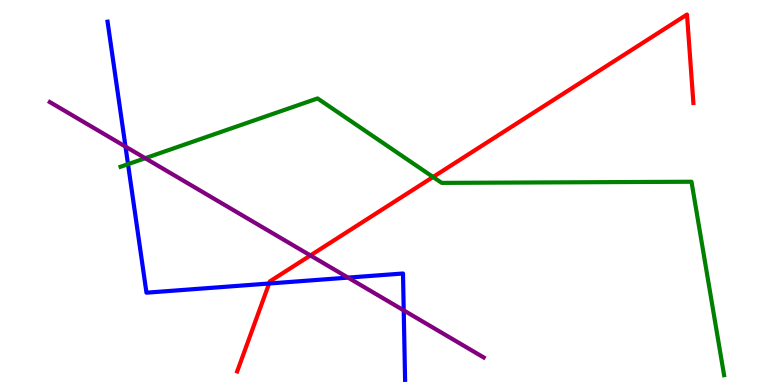[{'lines': ['blue', 'red'], 'intersections': [{'x': 3.47, 'y': 2.64}]}, {'lines': ['green', 'red'], 'intersections': [{'x': 5.59, 'y': 5.4}]}, {'lines': ['purple', 'red'], 'intersections': [{'x': 4.01, 'y': 3.36}]}, {'lines': ['blue', 'green'], 'intersections': [{'x': 1.65, 'y': 5.74}]}, {'lines': ['blue', 'purple'], 'intersections': [{'x': 1.62, 'y': 6.19}, {'x': 4.49, 'y': 2.79}, {'x': 5.21, 'y': 1.94}]}, {'lines': ['green', 'purple'], 'intersections': [{'x': 1.87, 'y': 5.89}]}]